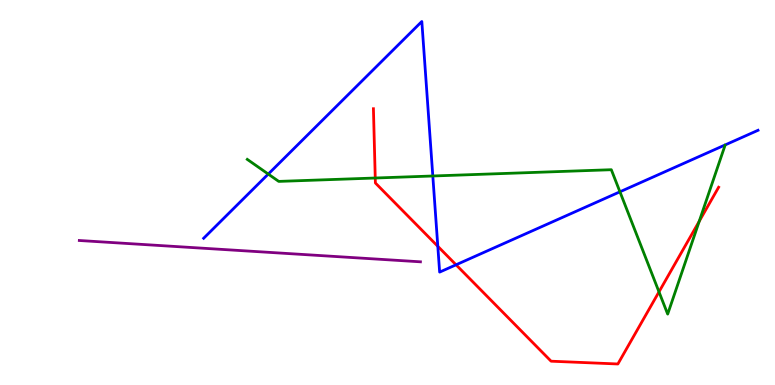[{'lines': ['blue', 'red'], 'intersections': [{'x': 5.65, 'y': 3.6}, {'x': 5.88, 'y': 3.12}]}, {'lines': ['green', 'red'], 'intersections': [{'x': 4.84, 'y': 5.38}, {'x': 8.5, 'y': 2.42}, {'x': 9.02, 'y': 4.25}]}, {'lines': ['purple', 'red'], 'intersections': []}, {'lines': ['blue', 'green'], 'intersections': [{'x': 3.46, 'y': 5.48}, {'x': 5.58, 'y': 5.43}, {'x': 8.0, 'y': 5.02}]}, {'lines': ['blue', 'purple'], 'intersections': []}, {'lines': ['green', 'purple'], 'intersections': []}]